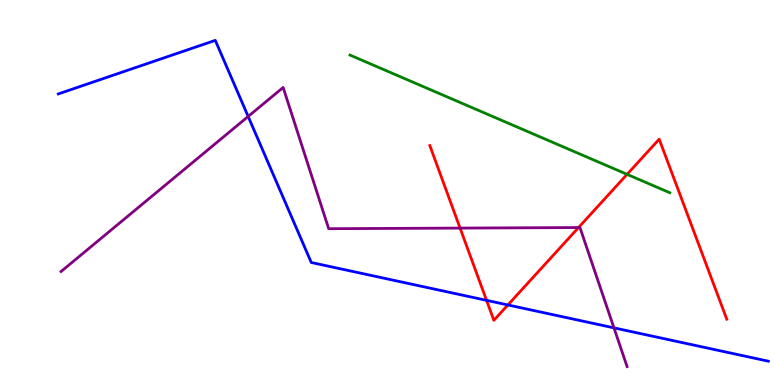[{'lines': ['blue', 'red'], 'intersections': [{'x': 6.28, 'y': 2.2}, {'x': 6.55, 'y': 2.08}]}, {'lines': ['green', 'red'], 'intersections': [{'x': 8.09, 'y': 5.47}]}, {'lines': ['purple', 'red'], 'intersections': [{'x': 5.94, 'y': 4.08}, {'x': 7.46, 'y': 4.09}]}, {'lines': ['blue', 'green'], 'intersections': []}, {'lines': ['blue', 'purple'], 'intersections': [{'x': 3.2, 'y': 6.98}, {'x': 7.92, 'y': 1.48}]}, {'lines': ['green', 'purple'], 'intersections': []}]